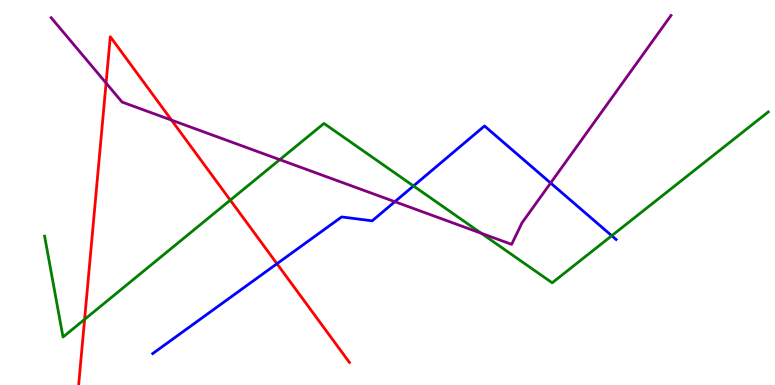[{'lines': ['blue', 'red'], 'intersections': [{'x': 3.57, 'y': 3.15}]}, {'lines': ['green', 'red'], 'intersections': [{'x': 1.09, 'y': 1.7}, {'x': 2.97, 'y': 4.8}]}, {'lines': ['purple', 'red'], 'intersections': [{'x': 1.37, 'y': 7.84}, {'x': 2.21, 'y': 6.88}]}, {'lines': ['blue', 'green'], 'intersections': [{'x': 5.34, 'y': 5.17}, {'x': 7.89, 'y': 3.88}]}, {'lines': ['blue', 'purple'], 'intersections': [{'x': 5.09, 'y': 4.76}, {'x': 7.1, 'y': 5.25}]}, {'lines': ['green', 'purple'], 'intersections': [{'x': 3.61, 'y': 5.85}, {'x': 6.21, 'y': 3.94}]}]